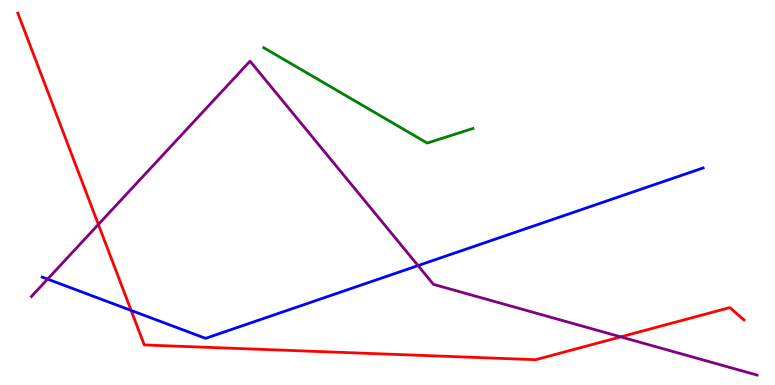[{'lines': ['blue', 'red'], 'intersections': [{'x': 1.69, 'y': 1.94}]}, {'lines': ['green', 'red'], 'intersections': []}, {'lines': ['purple', 'red'], 'intersections': [{'x': 1.27, 'y': 4.17}, {'x': 8.01, 'y': 1.25}]}, {'lines': ['blue', 'green'], 'intersections': []}, {'lines': ['blue', 'purple'], 'intersections': [{'x': 0.614, 'y': 2.75}, {'x': 5.39, 'y': 3.1}]}, {'lines': ['green', 'purple'], 'intersections': []}]